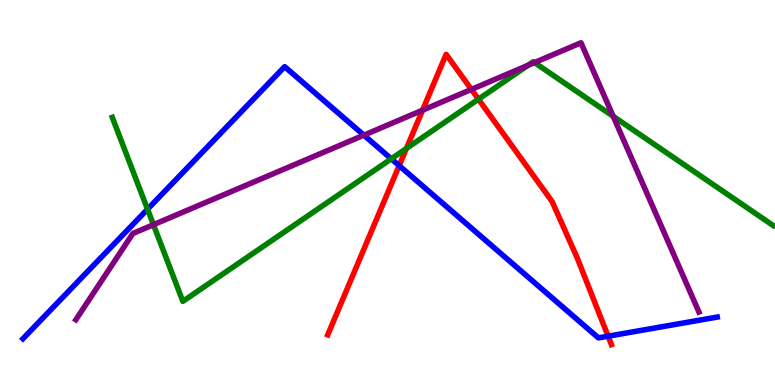[{'lines': ['blue', 'red'], 'intersections': [{'x': 5.15, 'y': 5.7}, {'x': 7.85, 'y': 1.27}]}, {'lines': ['green', 'red'], 'intersections': [{'x': 5.24, 'y': 6.14}, {'x': 6.17, 'y': 7.42}]}, {'lines': ['purple', 'red'], 'intersections': [{'x': 5.45, 'y': 7.14}, {'x': 6.08, 'y': 7.68}]}, {'lines': ['blue', 'green'], 'intersections': [{'x': 1.9, 'y': 4.57}, {'x': 5.05, 'y': 5.87}]}, {'lines': ['blue', 'purple'], 'intersections': [{'x': 4.7, 'y': 6.49}]}, {'lines': ['green', 'purple'], 'intersections': [{'x': 1.98, 'y': 4.16}, {'x': 6.81, 'y': 8.3}, {'x': 6.9, 'y': 8.37}, {'x': 7.91, 'y': 6.98}]}]